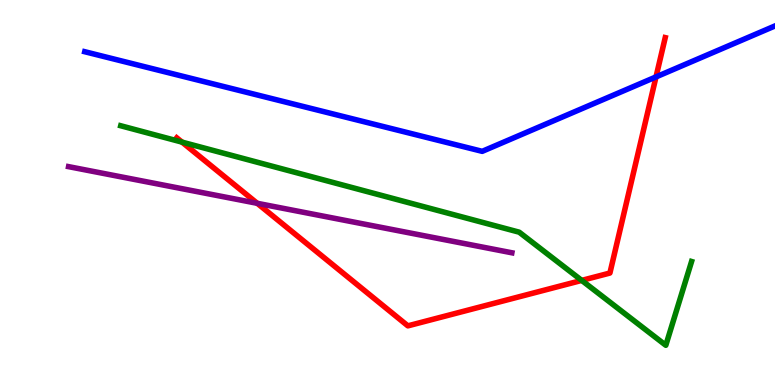[{'lines': ['blue', 'red'], 'intersections': [{'x': 8.46, 'y': 8.0}]}, {'lines': ['green', 'red'], 'intersections': [{'x': 2.35, 'y': 6.31}, {'x': 7.51, 'y': 2.72}]}, {'lines': ['purple', 'red'], 'intersections': [{'x': 3.32, 'y': 4.72}]}, {'lines': ['blue', 'green'], 'intersections': []}, {'lines': ['blue', 'purple'], 'intersections': []}, {'lines': ['green', 'purple'], 'intersections': []}]